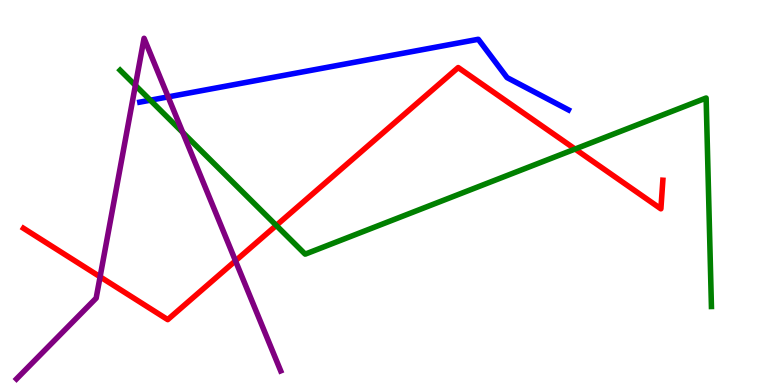[{'lines': ['blue', 'red'], 'intersections': []}, {'lines': ['green', 'red'], 'intersections': [{'x': 3.56, 'y': 4.15}, {'x': 7.42, 'y': 6.13}]}, {'lines': ['purple', 'red'], 'intersections': [{'x': 1.29, 'y': 2.81}, {'x': 3.04, 'y': 3.23}]}, {'lines': ['blue', 'green'], 'intersections': [{'x': 1.94, 'y': 7.4}]}, {'lines': ['blue', 'purple'], 'intersections': [{'x': 2.17, 'y': 7.48}]}, {'lines': ['green', 'purple'], 'intersections': [{'x': 1.75, 'y': 7.78}, {'x': 2.36, 'y': 6.56}]}]